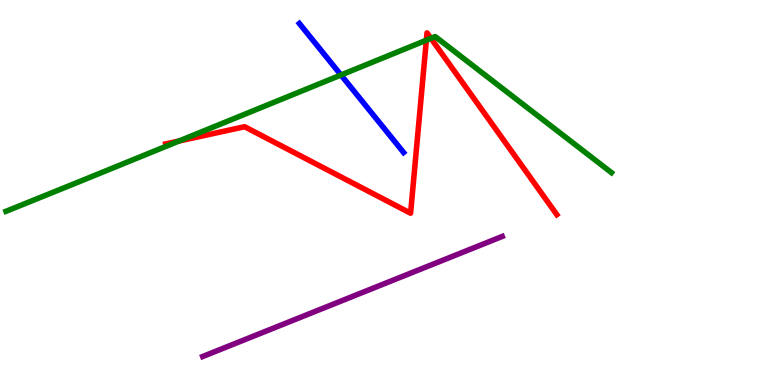[{'lines': ['blue', 'red'], 'intersections': []}, {'lines': ['green', 'red'], 'intersections': [{'x': 2.31, 'y': 6.34}, {'x': 5.5, 'y': 8.96}, {'x': 5.56, 'y': 9.0}]}, {'lines': ['purple', 'red'], 'intersections': []}, {'lines': ['blue', 'green'], 'intersections': [{'x': 4.4, 'y': 8.05}]}, {'lines': ['blue', 'purple'], 'intersections': []}, {'lines': ['green', 'purple'], 'intersections': []}]